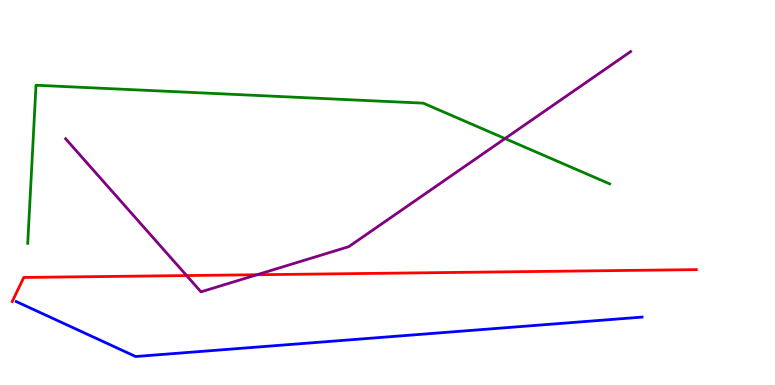[{'lines': ['blue', 'red'], 'intersections': []}, {'lines': ['green', 'red'], 'intersections': []}, {'lines': ['purple', 'red'], 'intersections': [{'x': 2.41, 'y': 2.84}, {'x': 3.32, 'y': 2.86}]}, {'lines': ['blue', 'green'], 'intersections': []}, {'lines': ['blue', 'purple'], 'intersections': []}, {'lines': ['green', 'purple'], 'intersections': [{'x': 6.52, 'y': 6.4}]}]